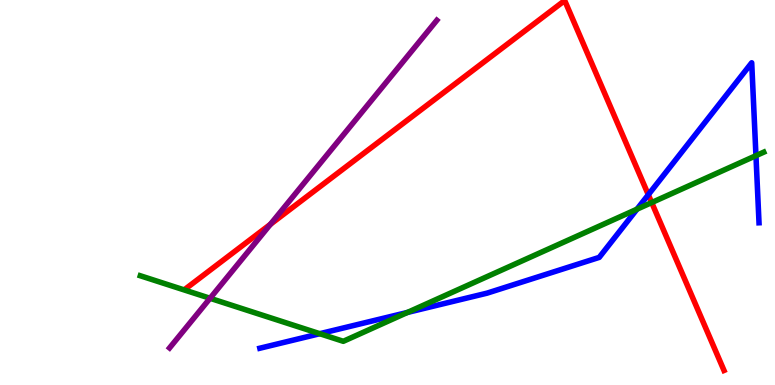[{'lines': ['blue', 'red'], 'intersections': [{'x': 8.37, 'y': 4.94}]}, {'lines': ['green', 'red'], 'intersections': [{'x': 8.41, 'y': 4.74}]}, {'lines': ['purple', 'red'], 'intersections': [{'x': 3.49, 'y': 4.17}]}, {'lines': ['blue', 'green'], 'intersections': [{'x': 4.13, 'y': 1.33}, {'x': 5.26, 'y': 1.88}, {'x': 8.22, 'y': 4.57}, {'x': 9.75, 'y': 5.96}]}, {'lines': ['blue', 'purple'], 'intersections': []}, {'lines': ['green', 'purple'], 'intersections': [{'x': 2.71, 'y': 2.25}]}]